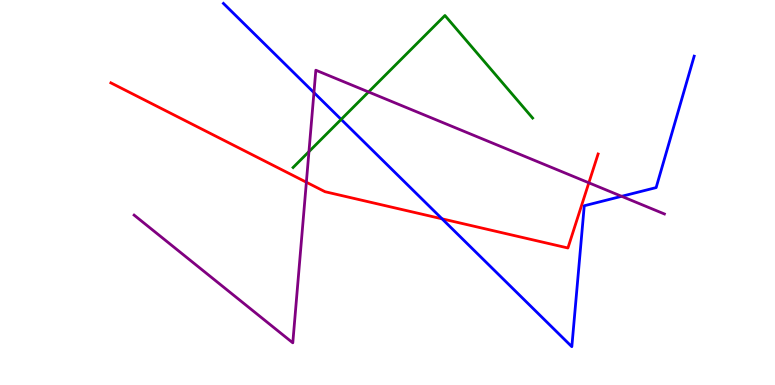[{'lines': ['blue', 'red'], 'intersections': [{'x': 5.7, 'y': 4.32}]}, {'lines': ['green', 'red'], 'intersections': []}, {'lines': ['purple', 'red'], 'intersections': [{'x': 3.95, 'y': 5.27}, {'x': 7.6, 'y': 5.25}]}, {'lines': ['blue', 'green'], 'intersections': [{'x': 4.4, 'y': 6.9}]}, {'lines': ['blue', 'purple'], 'intersections': [{'x': 4.05, 'y': 7.6}, {'x': 8.02, 'y': 4.9}]}, {'lines': ['green', 'purple'], 'intersections': [{'x': 3.99, 'y': 6.06}, {'x': 4.76, 'y': 7.61}]}]